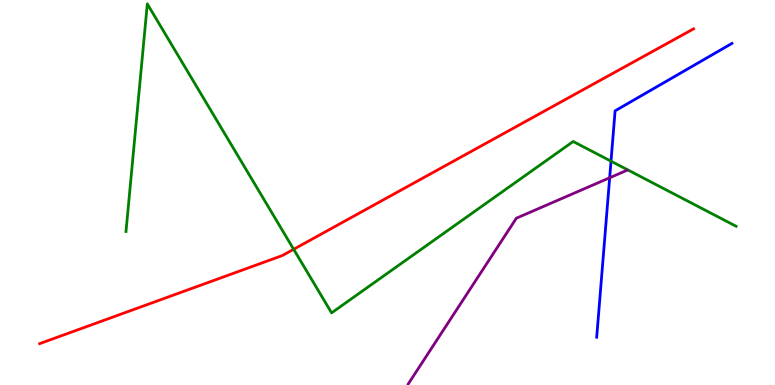[{'lines': ['blue', 'red'], 'intersections': []}, {'lines': ['green', 'red'], 'intersections': [{'x': 3.79, 'y': 3.53}]}, {'lines': ['purple', 'red'], 'intersections': []}, {'lines': ['blue', 'green'], 'intersections': [{'x': 7.88, 'y': 5.81}]}, {'lines': ['blue', 'purple'], 'intersections': [{'x': 7.87, 'y': 5.38}]}, {'lines': ['green', 'purple'], 'intersections': []}]